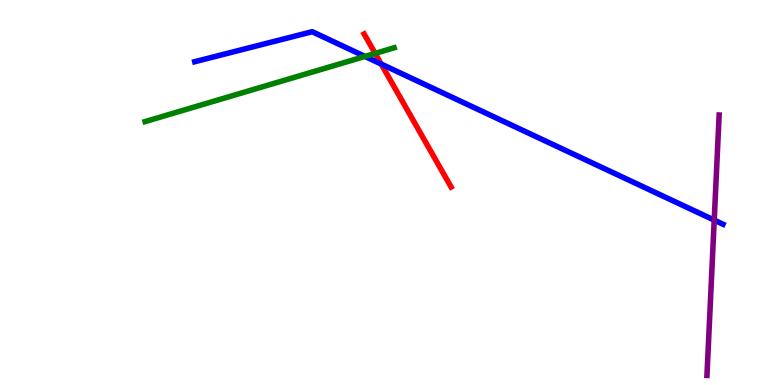[{'lines': ['blue', 'red'], 'intersections': [{'x': 4.92, 'y': 8.34}]}, {'lines': ['green', 'red'], 'intersections': [{'x': 4.84, 'y': 8.61}]}, {'lines': ['purple', 'red'], 'intersections': []}, {'lines': ['blue', 'green'], 'intersections': [{'x': 4.71, 'y': 8.53}]}, {'lines': ['blue', 'purple'], 'intersections': [{'x': 9.22, 'y': 4.28}]}, {'lines': ['green', 'purple'], 'intersections': []}]